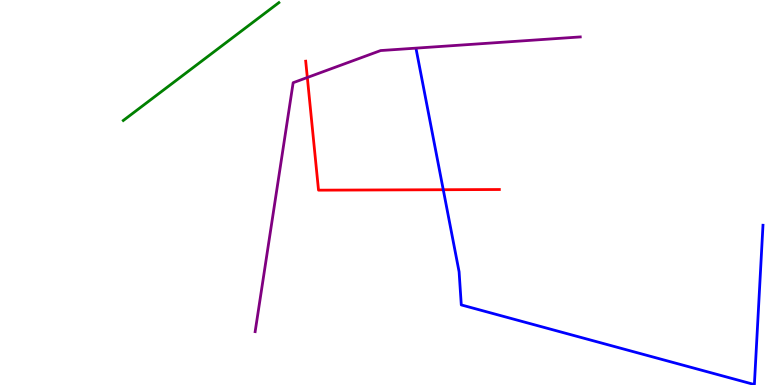[{'lines': ['blue', 'red'], 'intersections': [{'x': 5.72, 'y': 5.07}]}, {'lines': ['green', 'red'], 'intersections': []}, {'lines': ['purple', 'red'], 'intersections': [{'x': 3.97, 'y': 7.99}]}, {'lines': ['blue', 'green'], 'intersections': []}, {'lines': ['blue', 'purple'], 'intersections': []}, {'lines': ['green', 'purple'], 'intersections': []}]